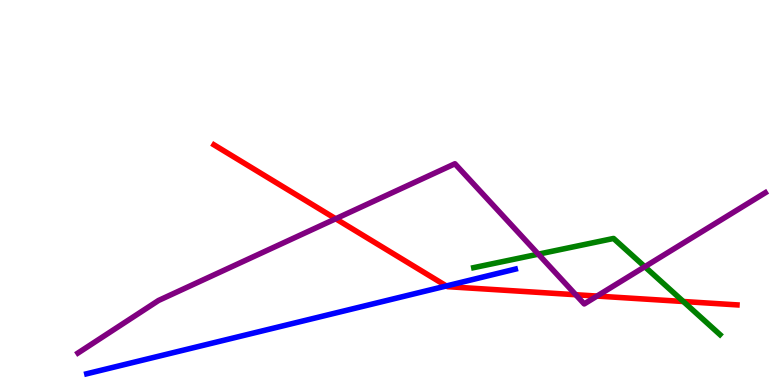[{'lines': ['blue', 'red'], 'intersections': [{'x': 5.76, 'y': 2.57}]}, {'lines': ['green', 'red'], 'intersections': [{'x': 8.82, 'y': 2.17}]}, {'lines': ['purple', 'red'], 'intersections': [{'x': 4.33, 'y': 4.32}, {'x': 7.43, 'y': 2.34}, {'x': 7.7, 'y': 2.31}]}, {'lines': ['blue', 'green'], 'intersections': []}, {'lines': ['blue', 'purple'], 'intersections': []}, {'lines': ['green', 'purple'], 'intersections': [{'x': 6.95, 'y': 3.4}, {'x': 8.32, 'y': 3.07}]}]